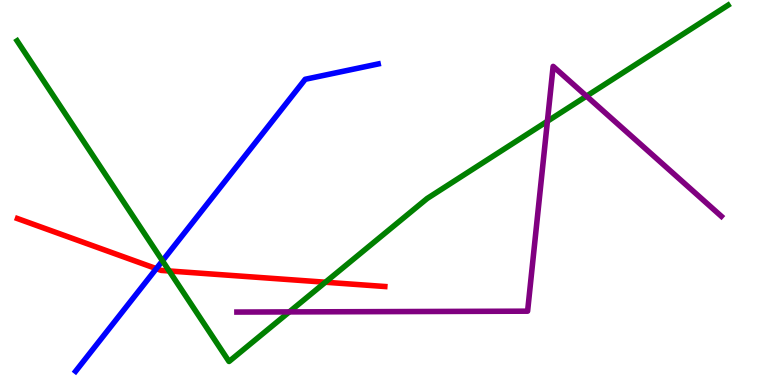[{'lines': ['blue', 'red'], 'intersections': [{'x': 2.02, 'y': 3.02}]}, {'lines': ['green', 'red'], 'intersections': [{'x': 2.18, 'y': 2.96}, {'x': 4.2, 'y': 2.67}]}, {'lines': ['purple', 'red'], 'intersections': []}, {'lines': ['blue', 'green'], 'intersections': [{'x': 2.1, 'y': 3.23}]}, {'lines': ['blue', 'purple'], 'intersections': []}, {'lines': ['green', 'purple'], 'intersections': [{'x': 3.73, 'y': 1.9}, {'x': 7.06, 'y': 6.85}, {'x': 7.57, 'y': 7.5}]}]